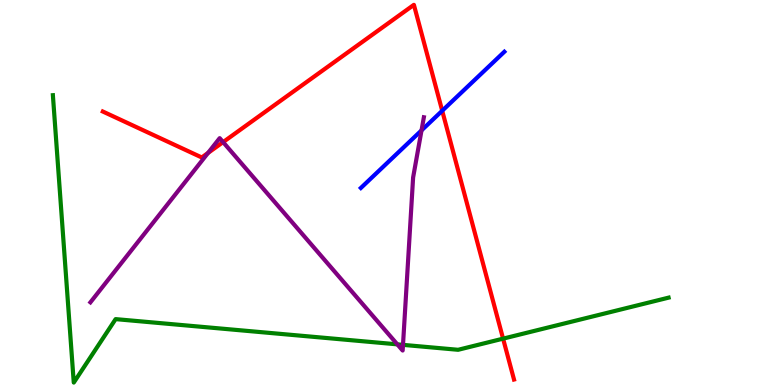[{'lines': ['blue', 'red'], 'intersections': [{'x': 5.71, 'y': 7.12}]}, {'lines': ['green', 'red'], 'intersections': [{'x': 6.49, 'y': 1.2}]}, {'lines': ['purple', 'red'], 'intersections': [{'x': 2.68, 'y': 6.03}, {'x': 2.88, 'y': 6.31}]}, {'lines': ['blue', 'green'], 'intersections': []}, {'lines': ['blue', 'purple'], 'intersections': [{'x': 5.44, 'y': 6.61}]}, {'lines': ['green', 'purple'], 'intersections': [{'x': 5.13, 'y': 1.06}, {'x': 5.2, 'y': 1.04}]}]